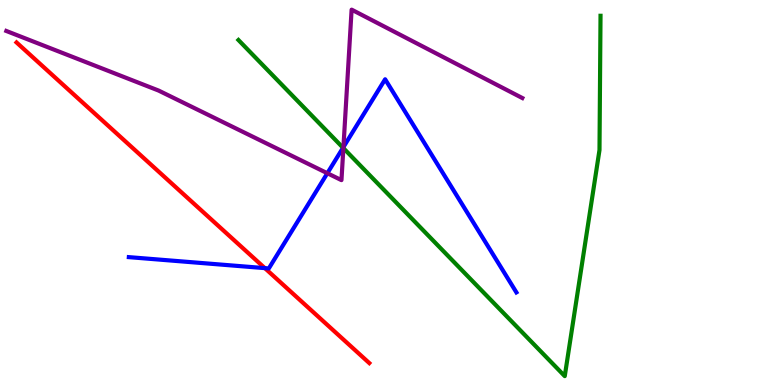[{'lines': ['blue', 'red'], 'intersections': [{'x': 3.42, 'y': 3.04}]}, {'lines': ['green', 'red'], 'intersections': []}, {'lines': ['purple', 'red'], 'intersections': []}, {'lines': ['blue', 'green'], 'intersections': [{'x': 4.43, 'y': 6.16}]}, {'lines': ['blue', 'purple'], 'intersections': [{'x': 4.22, 'y': 5.5}, {'x': 4.43, 'y': 6.18}]}, {'lines': ['green', 'purple'], 'intersections': [{'x': 4.43, 'y': 6.15}]}]